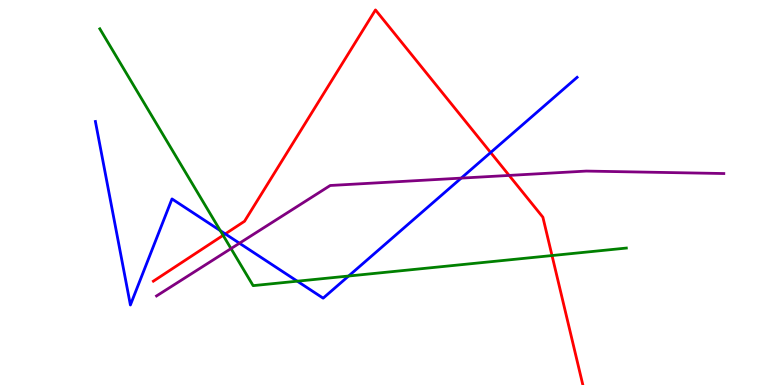[{'lines': ['blue', 'red'], 'intersections': [{'x': 2.91, 'y': 3.92}, {'x': 6.33, 'y': 6.04}]}, {'lines': ['green', 'red'], 'intersections': [{'x': 2.88, 'y': 3.89}, {'x': 7.12, 'y': 3.36}]}, {'lines': ['purple', 'red'], 'intersections': [{'x': 6.57, 'y': 5.44}]}, {'lines': ['blue', 'green'], 'intersections': [{'x': 2.84, 'y': 4.01}, {'x': 3.84, 'y': 2.7}, {'x': 4.5, 'y': 2.83}]}, {'lines': ['blue', 'purple'], 'intersections': [{'x': 3.09, 'y': 3.68}, {'x': 5.95, 'y': 5.37}]}, {'lines': ['green', 'purple'], 'intersections': [{'x': 2.98, 'y': 3.54}]}]